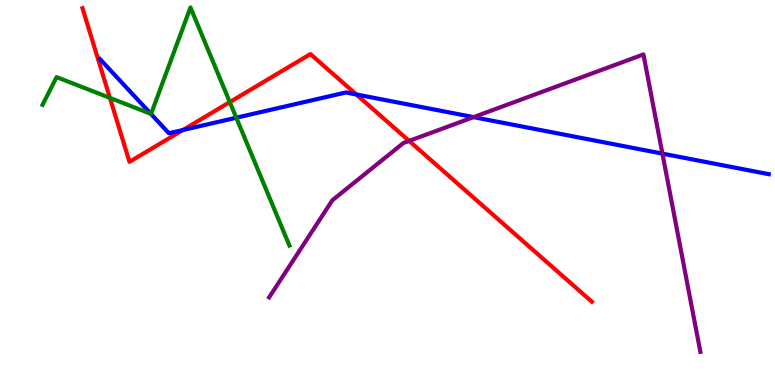[{'lines': ['blue', 'red'], 'intersections': [{'x': 2.36, 'y': 6.62}, {'x': 4.6, 'y': 7.55}]}, {'lines': ['green', 'red'], 'intersections': [{'x': 1.42, 'y': 7.46}, {'x': 2.97, 'y': 7.35}]}, {'lines': ['purple', 'red'], 'intersections': [{'x': 5.28, 'y': 6.34}]}, {'lines': ['blue', 'green'], 'intersections': [{'x': 1.95, 'y': 7.04}, {'x': 3.05, 'y': 6.94}]}, {'lines': ['blue', 'purple'], 'intersections': [{'x': 6.11, 'y': 6.96}, {'x': 8.55, 'y': 6.01}]}, {'lines': ['green', 'purple'], 'intersections': []}]